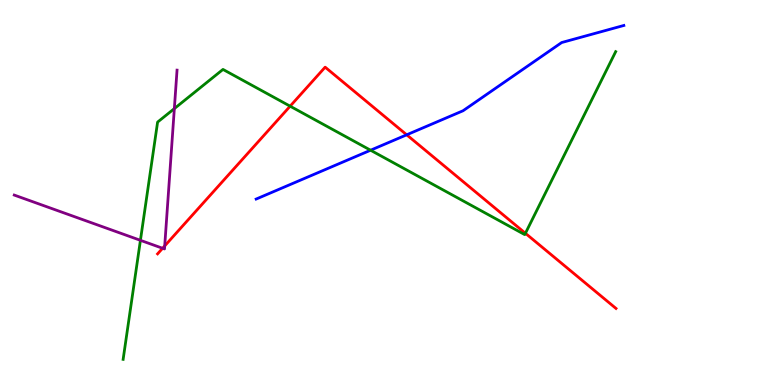[{'lines': ['blue', 'red'], 'intersections': [{'x': 5.25, 'y': 6.5}]}, {'lines': ['green', 'red'], 'intersections': [{'x': 3.74, 'y': 7.24}, {'x': 6.78, 'y': 3.94}]}, {'lines': ['purple', 'red'], 'intersections': [{'x': 2.1, 'y': 3.55}, {'x': 2.13, 'y': 3.61}]}, {'lines': ['blue', 'green'], 'intersections': [{'x': 4.78, 'y': 6.1}]}, {'lines': ['blue', 'purple'], 'intersections': []}, {'lines': ['green', 'purple'], 'intersections': [{'x': 1.81, 'y': 3.76}, {'x': 2.25, 'y': 7.18}]}]